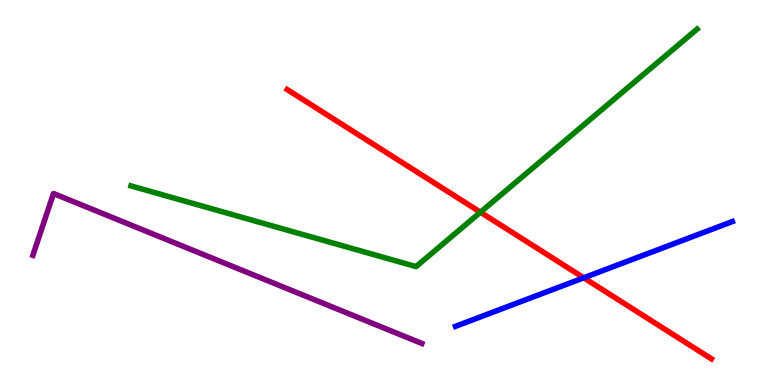[{'lines': ['blue', 'red'], 'intersections': [{'x': 7.53, 'y': 2.78}]}, {'lines': ['green', 'red'], 'intersections': [{'x': 6.2, 'y': 4.49}]}, {'lines': ['purple', 'red'], 'intersections': []}, {'lines': ['blue', 'green'], 'intersections': []}, {'lines': ['blue', 'purple'], 'intersections': []}, {'lines': ['green', 'purple'], 'intersections': []}]